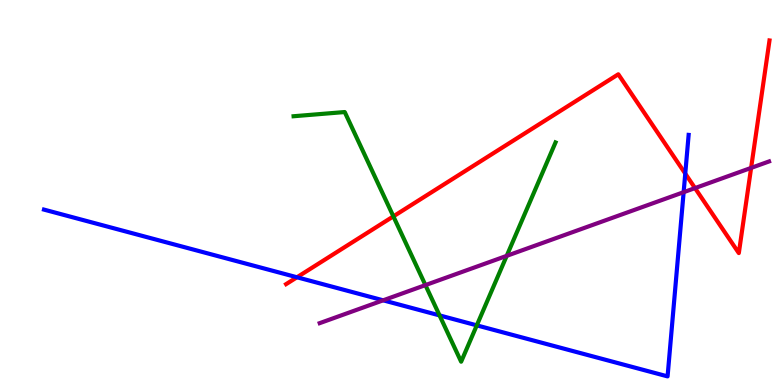[{'lines': ['blue', 'red'], 'intersections': [{'x': 3.83, 'y': 2.8}, {'x': 8.84, 'y': 5.49}]}, {'lines': ['green', 'red'], 'intersections': [{'x': 5.08, 'y': 4.38}]}, {'lines': ['purple', 'red'], 'intersections': [{'x': 8.97, 'y': 5.11}, {'x': 9.69, 'y': 5.64}]}, {'lines': ['blue', 'green'], 'intersections': [{'x': 5.67, 'y': 1.81}, {'x': 6.15, 'y': 1.55}]}, {'lines': ['blue', 'purple'], 'intersections': [{'x': 4.94, 'y': 2.2}, {'x': 8.82, 'y': 5.01}]}, {'lines': ['green', 'purple'], 'intersections': [{'x': 5.49, 'y': 2.59}, {'x': 6.54, 'y': 3.35}]}]